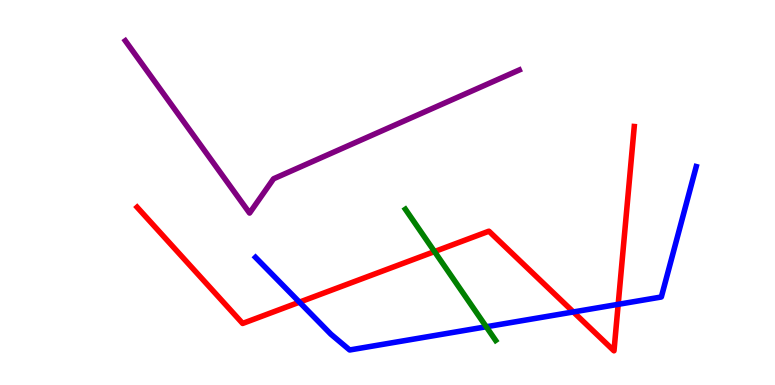[{'lines': ['blue', 'red'], 'intersections': [{'x': 3.86, 'y': 2.15}, {'x': 7.4, 'y': 1.9}, {'x': 7.98, 'y': 2.1}]}, {'lines': ['green', 'red'], 'intersections': [{'x': 5.61, 'y': 3.47}]}, {'lines': ['purple', 'red'], 'intersections': []}, {'lines': ['blue', 'green'], 'intersections': [{'x': 6.27, 'y': 1.51}]}, {'lines': ['blue', 'purple'], 'intersections': []}, {'lines': ['green', 'purple'], 'intersections': []}]